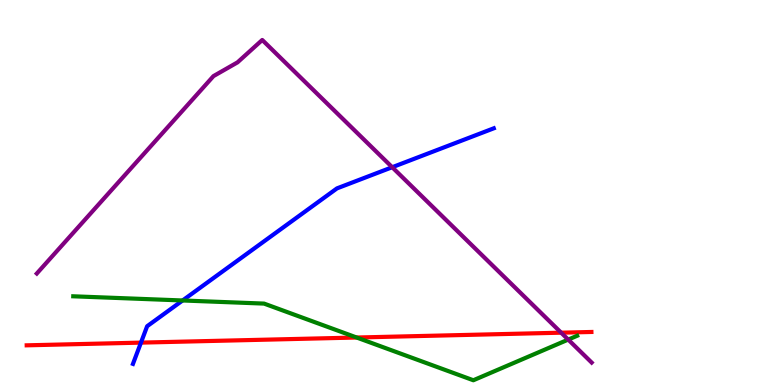[{'lines': ['blue', 'red'], 'intersections': [{'x': 1.82, 'y': 1.1}]}, {'lines': ['green', 'red'], 'intersections': [{'x': 4.6, 'y': 1.23}]}, {'lines': ['purple', 'red'], 'intersections': [{'x': 7.24, 'y': 1.36}]}, {'lines': ['blue', 'green'], 'intersections': [{'x': 2.36, 'y': 2.2}]}, {'lines': ['blue', 'purple'], 'intersections': [{'x': 5.06, 'y': 5.66}]}, {'lines': ['green', 'purple'], 'intersections': [{'x': 7.33, 'y': 1.18}]}]